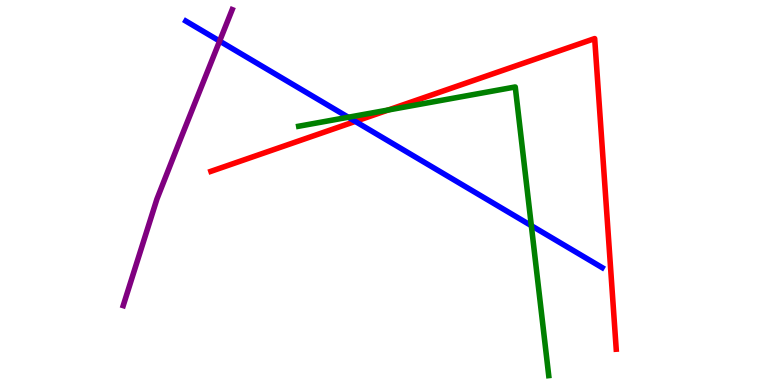[{'lines': ['blue', 'red'], 'intersections': [{'x': 4.58, 'y': 6.85}]}, {'lines': ['green', 'red'], 'intersections': [{'x': 5.01, 'y': 7.14}]}, {'lines': ['purple', 'red'], 'intersections': []}, {'lines': ['blue', 'green'], 'intersections': [{'x': 4.49, 'y': 6.95}, {'x': 6.86, 'y': 4.14}]}, {'lines': ['blue', 'purple'], 'intersections': [{'x': 2.83, 'y': 8.93}]}, {'lines': ['green', 'purple'], 'intersections': []}]